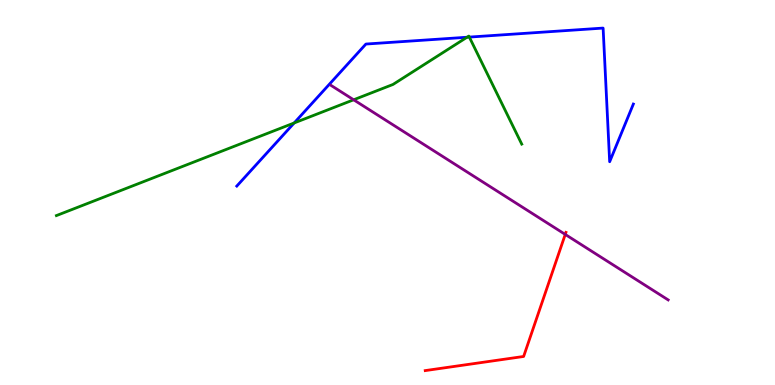[{'lines': ['blue', 'red'], 'intersections': []}, {'lines': ['green', 'red'], 'intersections': []}, {'lines': ['purple', 'red'], 'intersections': [{'x': 7.29, 'y': 3.91}]}, {'lines': ['blue', 'green'], 'intersections': [{'x': 3.8, 'y': 6.81}, {'x': 6.03, 'y': 9.03}, {'x': 6.06, 'y': 9.04}]}, {'lines': ['blue', 'purple'], 'intersections': []}, {'lines': ['green', 'purple'], 'intersections': [{'x': 4.56, 'y': 7.41}]}]